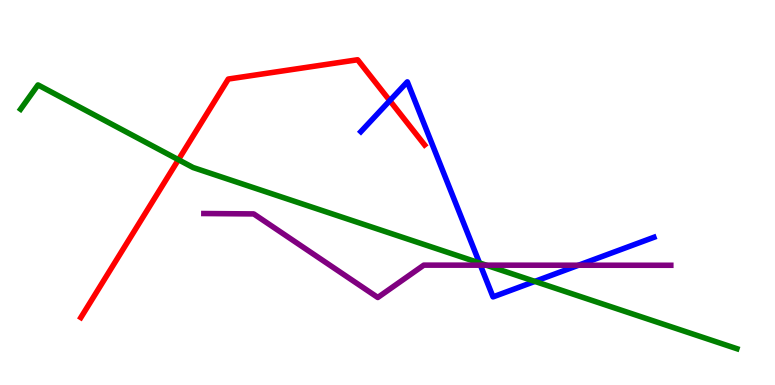[{'lines': ['blue', 'red'], 'intersections': [{'x': 5.03, 'y': 7.39}]}, {'lines': ['green', 'red'], 'intersections': [{'x': 2.3, 'y': 5.85}]}, {'lines': ['purple', 'red'], 'intersections': []}, {'lines': ['blue', 'green'], 'intersections': [{'x': 6.19, 'y': 3.17}, {'x': 6.9, 'y': 2.69}]}, {'lines': ['blue', 'purple'], 'intersections': [{'x': 6.2, 'y': 3.11}, {'x': 7.46, 'y': 3.11}]}, {'lines': ['green', 'purple'], 'intersections': [{'x': 6.27, 'y': 3.11}]}]